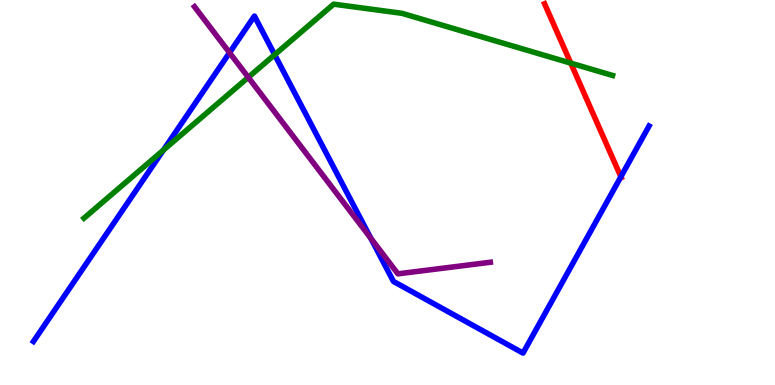[{'lines': ['blue', 'red'], 'intersections': [{'x': 8.01, 'y': 5.41}]}, {'lines': ['green', 'red'], 'intersections': [{'x': 7.36, 'y': 8.36}]}, {'lines': ['purple', 'red'], 'intersections': []}, {'lines': ['blue', 'green'], 'intersections': [{'x': 2.11, 'y': 6.1}, {'x': 3.54, 'y': 8.58}]}, {'lines': ['blue', 'purple'], 'intersections': [{'x': 2.96, 'y': 8.63}, {'x': 4.79, 'y': 3.81}]}, {'lines': ['green', 'purple'], 'intersections': [{'x': 3.2, 'y': 7.99}]}]